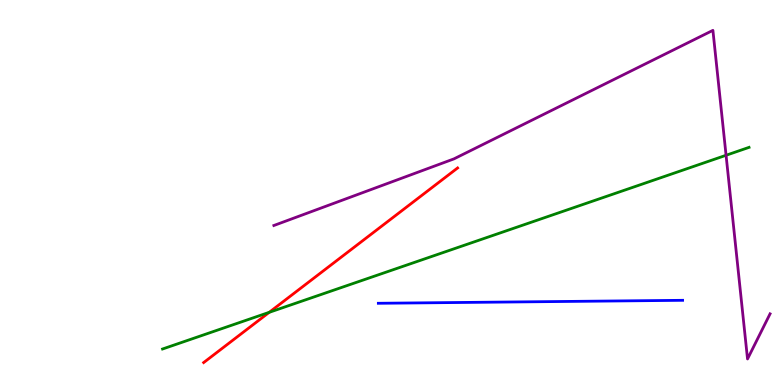[{'lines': ['blue', 'red'], 'intersections': []}, {'lines': ['green', 'red'], 'intersections': [{'x': 3.47, 'y': 1.89}]}, {'lines': ['purple', 'red'], 'intersections': []}, {'lines': ['blue', 'green'], 'intersections': []}, {'lines': ['blue', 'purple'], 'intersections': []}, {'lines': ['green', 'purple'], 'intersections': [{'x': 9.37, 'y': 5.97}]}]